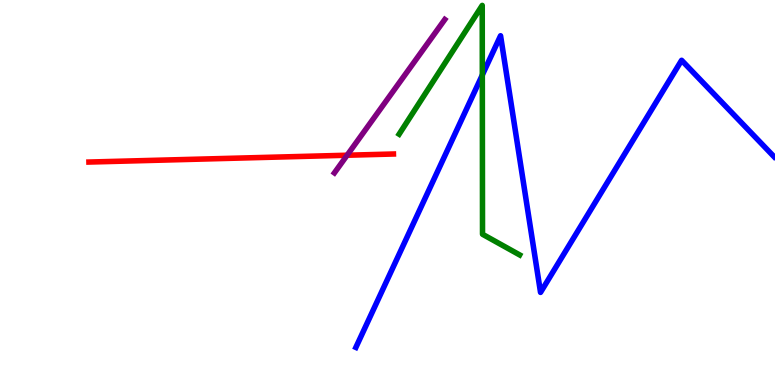[{'lines': ['blue', 'red'], 'intersections': []}, {'lines': ['green', 'red'], 'intersections': []}, {'lines': ['purple', 'red'], 'intersections': [{'x': 4.48, 'y': 5.97}]}, {'lines': ['blue', 'green'], 'intersections': [{'x': 6.22, 'y': 8.05}]}, {'lines': ['blue', 'purple'], 'intersections': []}, {'lines': ['green', 'purple'], 'intersections': []}]